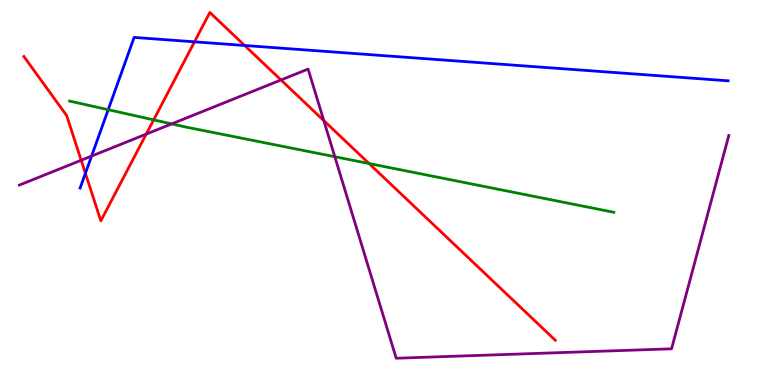[{'lines': ['blue', 'red'], 'intersections': [{'x': 1.1, 'y': 5.5}, {'x': 2.51, 'y': 8.91}, {'x': 3.16, 'y': 8.82}]}, {'lines': ['green', 'red'], 'intersections': [{'x': 1.98, 'y': 6.89}, {'x': 4.76, 'y': 5.75}]}, {'lines': ['purple', 'red'], 'intersections': [{'x': 1.05, 'y': 5.84}, {'x': 1.89, 'y': 6.52}, {'x': 3.63, 'y': 7.92}, {'x': 4.18, 'y': 6.87}]}, {'lines': ['blue', 'green'], 'intersections': [{'x': 1.4, 'y': 7.15}]}, {'lines': ['blue', 'purple'], 'intersections': [{'x': 1.18, 'y': 5.95}]}, {'lines': ['green', 'purple'], 'intersections': [{'x': 2.22, 'y': 6.78}, {'x': 4.32, 'y': 5.93}]}]